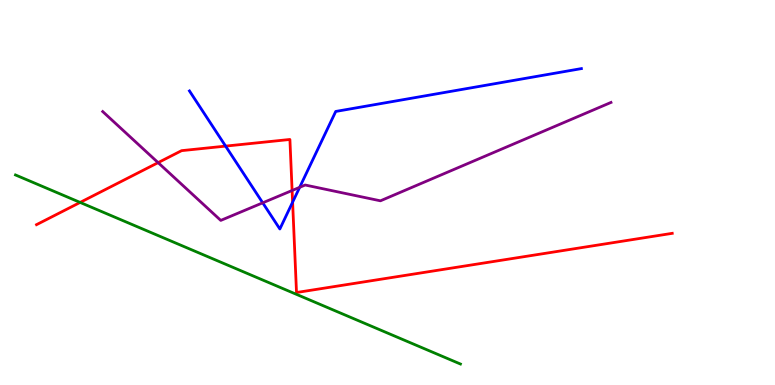[{'lines': ['blue', 'red'], 'intersections': [{'x': 2.91, 'y': 6.2}, {'x': 3.78, 'y': 4.75}]}, {'lines': ['green', 'red'], 'intersections': [{'x': 1.03, 'y': 4.74}]}, {'lines': ['purple', 'red'], 'intersections': [{'x': 2.04, 'y': 5.78}, {'x': 3.77, 'y': 5.05}]}, {'lines': ['blue', 'green'], 'intersections': []}, {'lines': ['blue', 'purple'], 'intersections': [{'x': 3.39, 'y': 4.73}, {'x': 3.87, 'y': 5.13}]}, {'lines': ['green', 'purple'], 'intersections': []}]